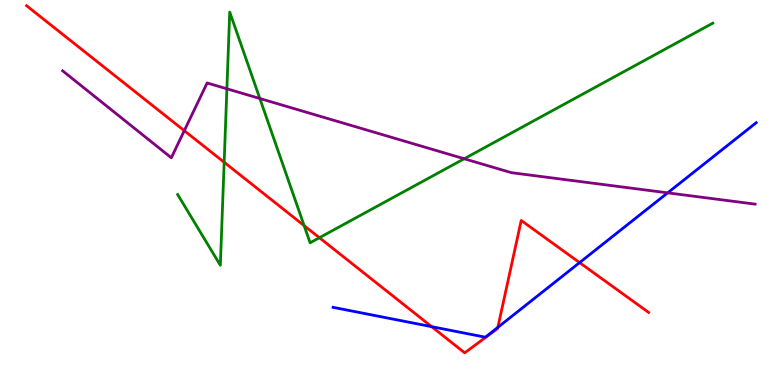[{'lines': ['blue', 'red'], 'intersections': [{'x': 5.57, 'y': 1.52}, {'x': 6.42, 'y': 1.5}, {'x': 7.48, 'y': 3.18}]}, {'lines': ['green', 'red'], 'intersections': [{'x': 2.89, 'y': 5.79}, {'x': 3.92, 'y': 4.14}, {'x': 4.12, 'y': 3.83}]}, {'lines': ['purple', 'red'], 'intersections': [{'x': 2.38, 'y': 6.61}]}, {'lines': ['blue', 'green'], 'intersections': []}, {'lines': ['blue', 'purple'], 'intersections': [{'x': 8.62, 'y': 4.99}]}, {'lines': ['green', 'purple'], 'intersections': [{'x': 2.93, 'y': 7.69}, {'x': 3.35, 'y': 7.44}, {'x': 5.99, 'y': 5.88}]}]